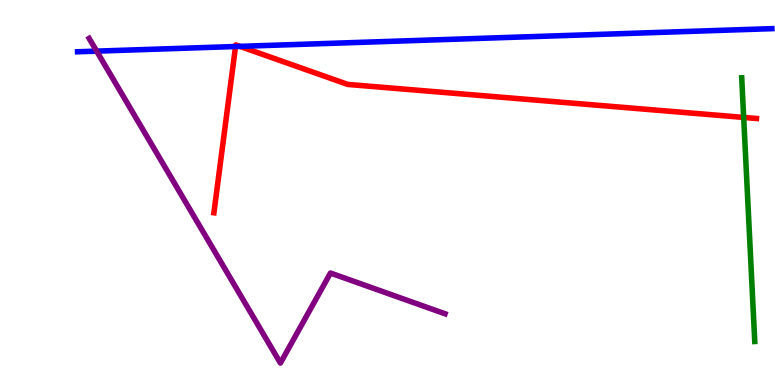[{'lines': ['blue', 'red'], 'intersections': [{'x': 3.04, 'y': 8.79}, {'x': 3.1, 'y': 8.8}]}, {'lines': ['green', 'red'], 'intersections': [{'x': 9.6, 'y': 6.95}]}, {'lines': ['purple', 'red'], 'intersections': []}, {'lines': ['blue', 'green'], 'intersections': []}, {'lines': ['blue', 'purple'], 'intersections': [{'x': 1.25, 'y': 8.67}]}, {'lines': ['green', 'purple'], 'intersections': []}]